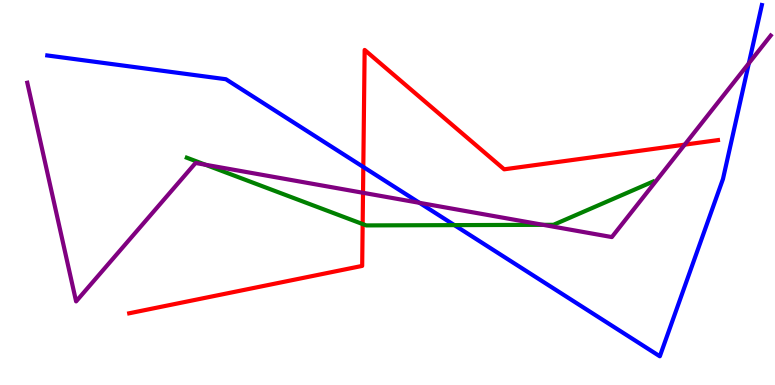[{'lines': ['blue', 'red'], 'intersections': [{'x': 4.69, 'y': 5.66}]}, {'lines': ['green', 'red'], 'intersections': [{'x': 4.68, 'y': 4.18}]}, {'lines': ['purple', 'red'], 'intersections': [{'x': 4.68, 'y': 4.99}, {'x': 8.83, 'y': 6.24}]}, {'lines': ['blue', 'green'], 'intersections': [{'x': 5.86, 'y': 4.15}]}, {'lines': ['blue', 'purple'], 'intersections': [{'x': 5.41, 'y': 4.73}, {'x': 9.66, 'y': 8.36}]}, {'lines': ['green', 'purple'], 'intersections': [{'x': 2.65, 'y': 5.72}, {'x': 7.01, 'y': 4.16}]}]